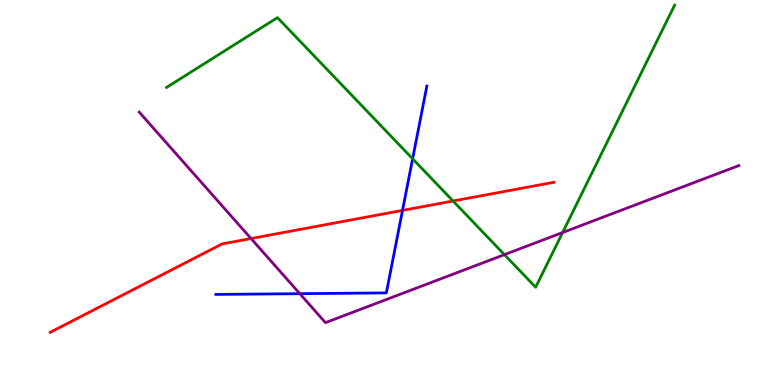[{'lines': ['blue', 'red'], 'intersections': [{'x': 5.19, 'y': 4.54}]}, {'lines': ['green', 'red'], 'intersections': [{'x': 5.85, 'y': 4.78}]}, {'lines': ['purple', 'red'], 'intersections': [{'x': 3.24, 'y': 3.8}]}, {'lines': ['blue', 'green'], 'intersections': [{'x': 5.32, 'y': 5.88}]}, {'lines': ['blue', 'purple'], 'intersections': [{'x': 3.87, 'y': 2.37}]}, {'lines': ['green', 'purple'], 'intersections': [{'x': 6.51, 'y': 3.39}, {'x': 7.26, 'y': 3.96}]}]